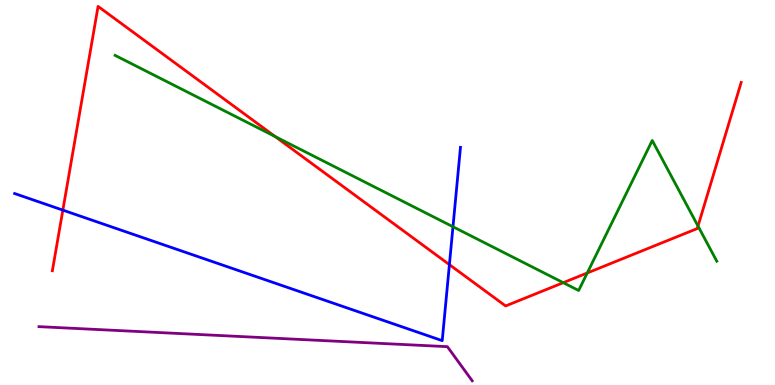[{'lines': ['blue', 'red'], 'intersections': [{'x': 0.811, 'y': 4.54}, {'x': 5.8, 'y': 3.13}]}, {'lines': ['green', 'red'], 'intersections': [{'x': 3.55, 'y': 6.45}, {'x': 7.27, 'y': 2.66}, {'x': 7.58, 'y': 2.91}, {'x': 9.01, 'y': 4.13}]}, {'lines': ['purple', 'red'], 'intersections': []}, {'lines': ['blue', 'green'], 'intersections': [{'x': 5.84, 'y': 4.11}]}, {'lines': ['blue', 'purple'], 'intersections': []}, {'lines': ['green', 'purple'], 'intersections': []}]